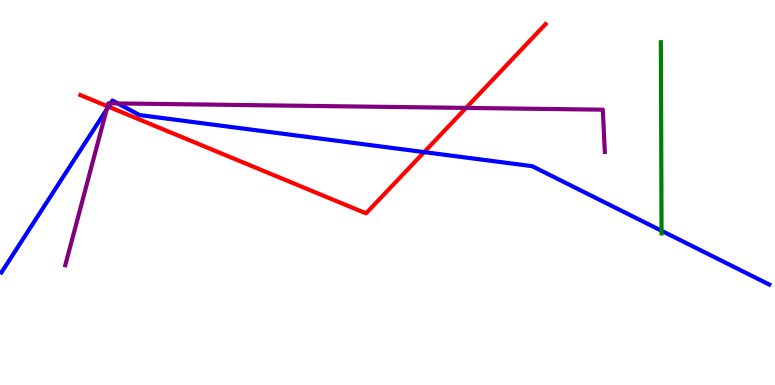[{'lines': ['blue', 'red'], 'intersections': [{'x': 1.4, 'y': 7.23}, {'x': 5.47, 'y': 6.05}]}, {'lines': ['green', 'red'], 'intersections': []}, {'lines': ['purple', 'red'], 'intersections': [{'x': 1.39, 'y': 7.24}, {'x': 6.01, 'y': 7.2}]}, {'lines': ['blue', 'green'], 'intersections': [{'x': 8.54, 'y': 4.01}]}, {'lines': ['blue', 'purple'], 'intersections': [{'x': 1.38, 'y': 7.15}, {'x': 1.43, 'y': 7.32}, {'x': 1.52, 'y': 7.31}]}, {'lines': ['green', 'purple'], 'intersections': []}]